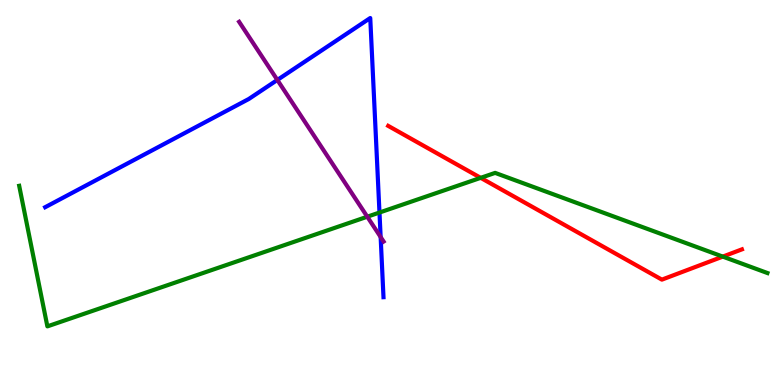[{'lines': ['blue', 'red'], 'intersections': []}, {'lines': ['green', 'red'], 'intersections': [{'x': 6.2, 'y': 5.38}, {'x': 9.33, 'y': 3.33}]}, {'lines': ['purple', 'red'], 'intersections': []}, {'lines': ['blue', 'green'], 'intersections': [{'x': 4.9, 'y': 4.48}]}, {'lines': ['blue', 'purple'], 'intersections': [{'x': 3.58, 'y': 7.92}, {'x': 4.91, 'y': 3.84}]}, {'lines': ['green', 'purple'], 'intersections': [{'x': 4.74, 'y': 4.37}]}]